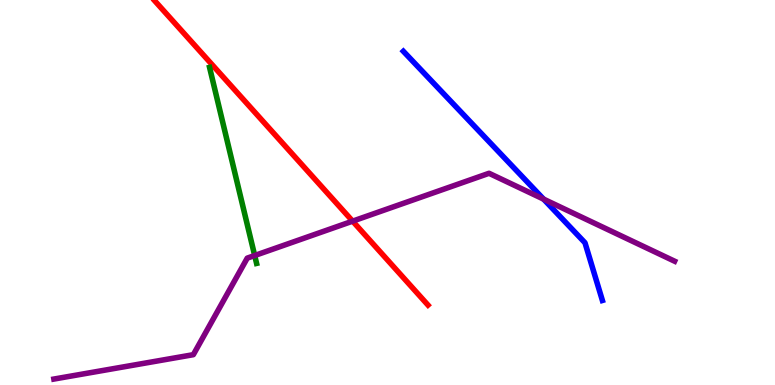[{'lines': ['blue', 'red'], 'intersections': []}, {'lines': ['green', 'red'], 'intersections': []}, {'lines': ['purple', 'red'], 'intersections': [{'x': 4.55, 'y': 4.26}]}, {'lines': ['blue', 'green'], 'intersections': []}, {'lines': ['blue', 'purple'], 'intersections': [{'x': 7.01, 'y': 4.83}]}, {'lines': ['green', 'purple'], 'intersections': [{'x': 3.29, 'y': 3.36}]}]